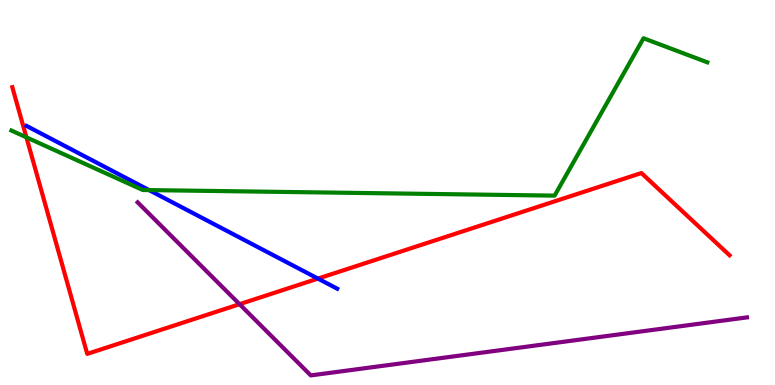[{'lines': ['blue', 'red'], 'intersections': [{'x': 4.1, 'y': 2.76}]}, {'lines': ['green', 'red'], 'intersections': [{'x': 0.341, 'y': 6.43}]}, {'lines': ['purple', 'red'], 'intersections': [{'x': 3.09, 'y': 2.1}]}, {'lines': ['blue', 'green'], 'intersections': [{'x': 1.92, 'y': 5.06}]}, {'lines': ['blue', 'purple'], 'intersections': []}, {'lines': ['green', 'purple'], 'intersections': []}]